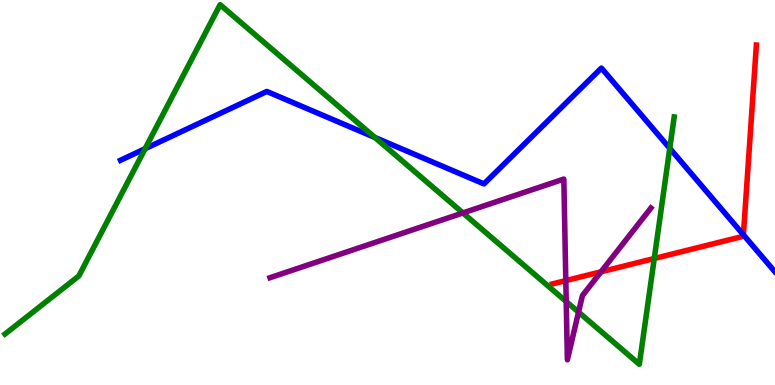[{'lines': ['blue', 'red'], 'intersections': [{'x': 9.59, 'y': 3.9}]}, {'lines': ['green', 'red'], 'intersections': [{'x': 8.44, 'y': 3.29}]}, {'lines': ['purple', 'red'], 'intersections': [{'x': 7.3, 'y': 2.71}, {'x': 7.76, 'y': 2.94}]}, {'lines': ['blue', 'green'], 'intersections': [{'x': 1.87, 'y': 6.14}, {'x': 4.84, 'y': 6.43}, {'x': 8.64, 'y': 6.15}]}, {'lines': ['blue', 'purple'], 'intersections': []}, {'lines': ['green', 'purple'], 'intersections': [{'x': 5.97, 'y': 4.47}, {'x': 7.31, 'y': 2.17}, {'x': 7.47, 'y': 1.89}]}]